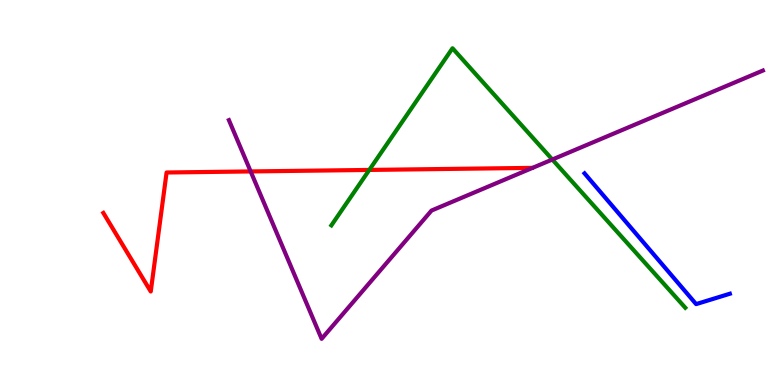[{'lines': ['blue', 'red'], 'intersections': []}, {'lines': ['green', 'red'], 'intersections': [{'x': 4.77, 'y': 5.59}]}, {'lines': ['purple', 'red'], 'intersections': [{'x': 3.23, 'y': 5.55}]}, {'lines': ['blue', 'green'], 'intersections': []}, {'lines': ['blue', 'purple'], 'intersections': []}, {'lines': ['green', 'purple'], 'intersections': [{'x': 7.13, 'y': 5.86}]}]